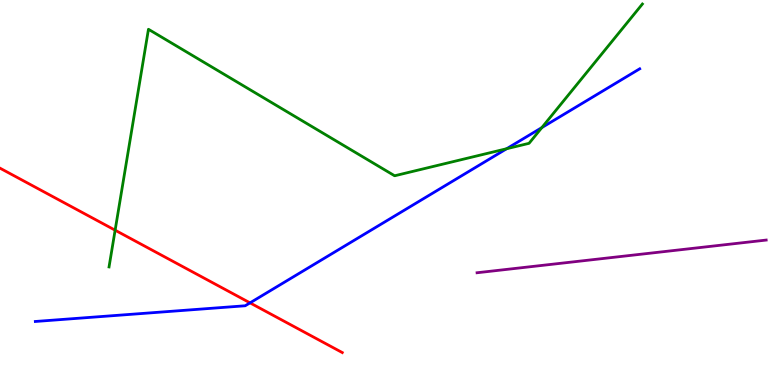[{'lines': ['blue', 'red'], 'intersections': [{'x': 3.23, 'y': 2.13}]}, {'lines': ['green', 'red'], 'intersections': [{'x': 1.49, 'y': 4.02}]}, {'lines': ['purple', 'red'], 'intersections': []}, {'lines': ['blue', 'green'], 'intersections': [{'x': 6.54, 'y': 6.14}, {'x': 6.99, 'y': 6.69}]}, {'lines': ['blue', 'purple'], 'intersections': []}, {'lines': ['green', 'purple'], 'intersections': []}]